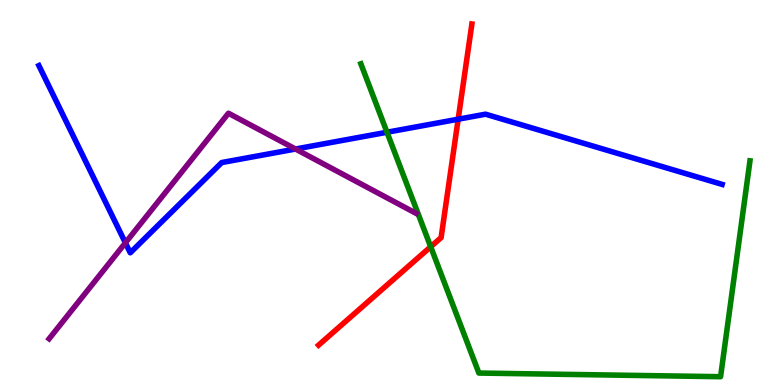[{'lines': ['blue', 'red'], 'intersections': [{'x': 5.91, 'y': 6.9}]}, {'lines': ['green', 'red'], 'intersections': [{'x': 5.56, 'y': 3.59}]}, {'lines': ['purple', 'red'], 'intersections': []}, {'lines': ['blue', 'green'], 'intersections': [{'x': 4.99, 'y': 6.56}]}, {'lines': ['blue', 'purple'], 'intersections': [{'x': 1.62, 'y': 3.69}, {'x': 3.81, 'y': 6.13}]}, {'lines': ['green', 'purple'], 'intersections': []}]